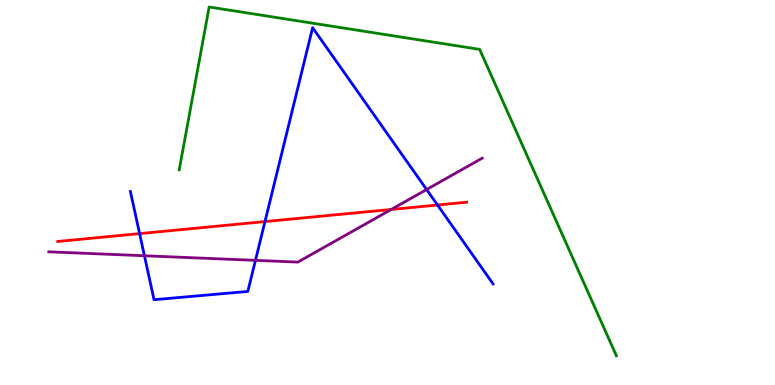[{'lines': ['blue', 'red'], 'intersections': [{'x': 1.8, 'y': 3.93}, {'x': 3.42, 'y': 4.24}, {'x': 5.65, 'y': 4.68}]}, {'lines': ['green', 'red'], 'intersections': []}, {'lines': ['purple', 'red'], 'intersections': [{'x': 5.05, 'y': 4.56}]}, {'lines': ['blue', 'green'], 'intersections': []}, {'lines': ['blue', 'purple'], 'intersections': [{'x': 1.86, 'y': 3.36}, {'x': 3.3, 'y': 3.24}, {'x': 5.5, 'y': 5.08}]}, {'lines': ['green', 'purple'], 'intersections': []}]